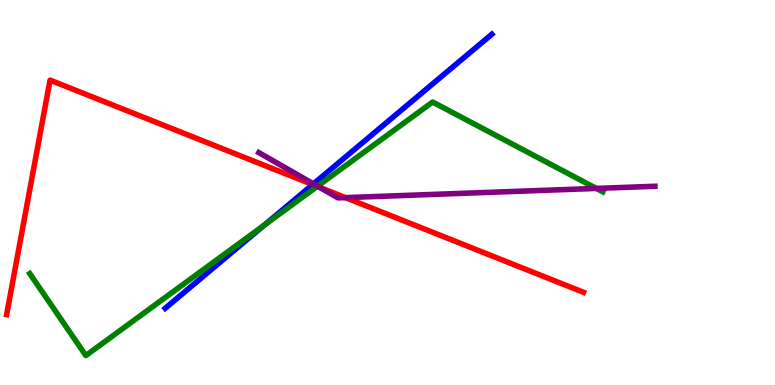[{'lines': ['blue', 'red'], 'intersections': [{'x': 4.03, 'y': 5.21}]}, {'lines': ['green', 'red'], 'intersections': [{'x': 4.09, 'y': 5.16}]}, {'lines': ['purple', 'red'], 'intersections': [{'x': 4.12, 'y': 5.14}, {'x': 4.46, 'y': 4.87}]}, {'lines': ['blue', 'green'], 'intersections': [{'x': 3.41, 'y': 4.16}]}, {'lines': ['blue', 'purple'], 'intersections': [{'x': 4.04, 'y': 5.22}]}, {'lines': ['green', 'purple'], 'intersections': [{'x': 4.1, 'y': 5.16}, {'x': 7.69, 'y': 5.11}]}]